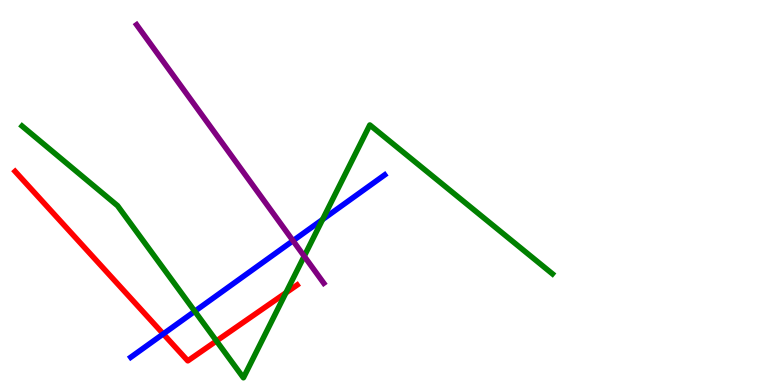[{'lines': ['blue', 'red'], 'intersections': [{'x': 2.11, 'y': 1.33}]}, {'lines': ['green', 'red'], 'intersections': [{'x': 2.79, 'y': 1.14}, {'x': 3.69, 'y': 2.39}]}, {'lines': ['purple', 'red'], 'intersections': []}, {'lines': ['blue', 'green'], 'intersections': [{'x': 2.51, 'y': 1.91}, {'x': 4.16, 'y': 4.3}]}, {'lines': ['blue', 'purple'], 'intersections': [{'x': 3.78, 'y': 3.75}]}, {'lines': ['green', 'purple'], 'intersections': [{'x': 3.93, 'y': 3.35}]}]